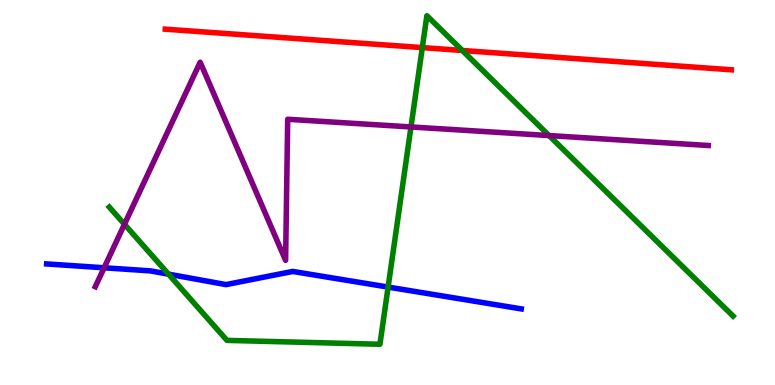[{'lines': ['blue', 'red'], 'intersections': []}, {'lines': ['green', 'red'], 'intersections': [{'x': 5.45, 'y': 8.76}, {'x': 5.97, 'y': 8.69}]}, {'lines': ['purple', 'red'], 'intersections': []}, {'lines': ['blue', 'green'], 'intersections': [{'x': 2.17, 'y': 2.88}, {'x': 5.01, 'y': 2.54}]}, {'lines': ['blue', 'purple'], 'intersections': [{'x': 1.34, 'y': 3.04}]}, {'lines': ['green', 'purple'], 'intersections': [{'x': 1.61, 'y': 4.18}, {'x': 5.3, 'y': 6.7}, {'x': 7.08, 'y': 6.48}]}]